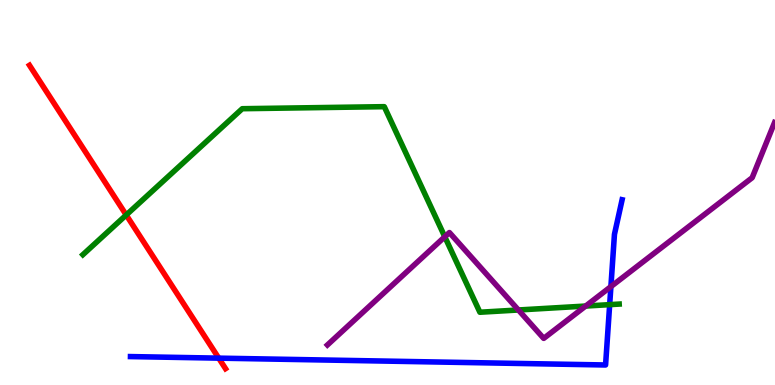[{'lines': ['blue', 'red'], 'intersections': [{'x': 2.82, 'y': 0.698}]}, {'lines': ['green', 'red'], 'intersections': [{'x': 1.63, 'y': 4.42}]}, {'lines': ['purple', 'red'], 'intersections': []}, {'lines': ['blue', 'green'], 'intersections': [{'x': 7.87, 'y': 2.09}]}, {'lines': ['blue', 'purple'], 'intersections': [{'x': 7.88, 'y': 2.56}]}, {'lines': ['green', 'purple'], 'intersections': [{'x': 5.74, 'y': 3.85}, {'x': 6.69, 'y': 1.95}, {'x': 7.56, 'y': 2.05}]}]